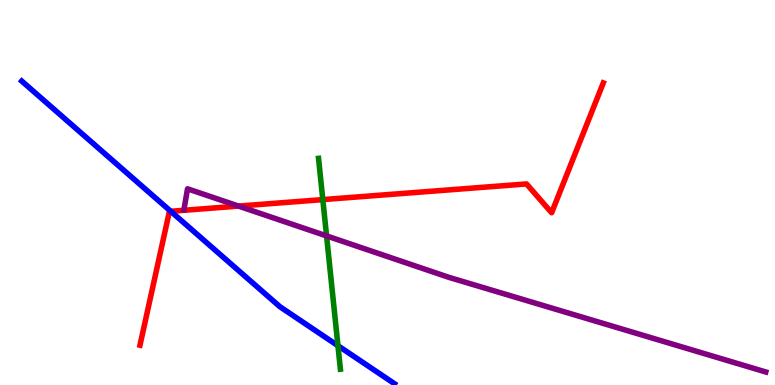[{'lines': ['blue', 'red'], 'intersections': [{'x': 2.2, 'y': 4.51}]}, {'lines': ['green', 'red'], 'intersections': [{'x': 4.17, 'y': 4.82}]}, {'lines': ['purple', 'red'], 'intersections': [{'x': 3.08, 'y': 4.65}]}, {'lines': ['blue', 'green'], 'intersections': [{'x': 4.36, 'y': 1.02}]}, {'lines': ['blue', 'purple'], 'intersections': []}, {'lines': ['green', 'purple'], 'intersections': [{'x': 4.21, 'y': 3.87}]}]